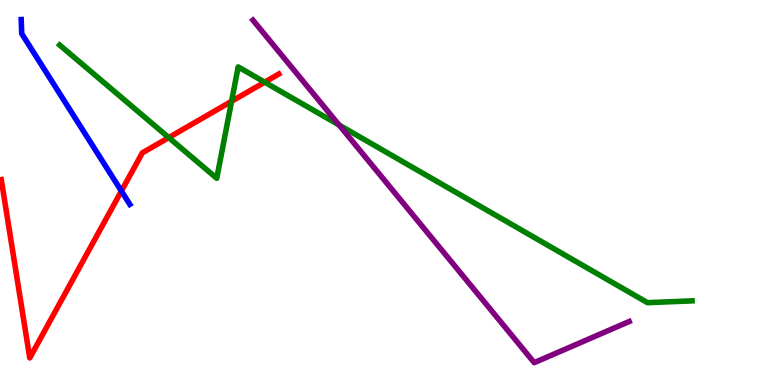[{'lines': ['blue', 'red'], 'intersections': [{'x': 1.57, 'y': 5.04}]}, {'lines': ['green', 'red'], 'intersections': [{'x': 2.18, 'y': 6.43}, {'x': 2.99, 'y': 7.37}, {'x': 3.42, 'y': 7.87}]}, {'lines': ['purple', 'red'], 'intersections': []}, {'lines': ['blue', 'green'], 'intersections': []}, {'lines': ['blue', 'purple'], 'intersections': []}, {'lines': ['green', 'purple'], 'intersections': [{'x': 4.37, 'y': 6.75}]}]